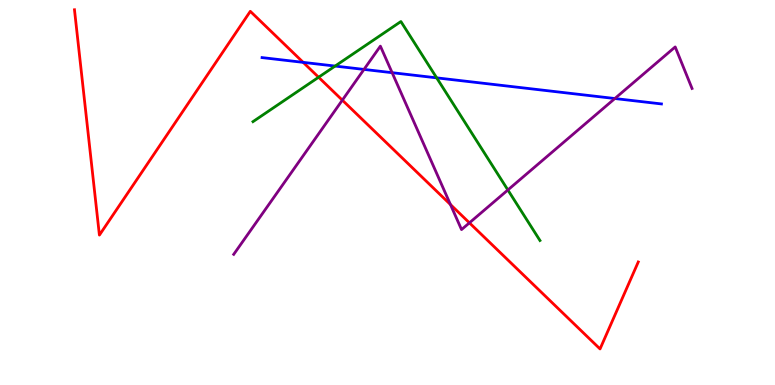[{'lines': ['blue', 'red'], 'intersections': [{'x': 3.91, 'y': 8.38}]}, {'lines': ['green', 'red'], 'intersections': [{'x': 4.11, 'y': 7.99}]}, {'lines': ['purple', 'red'], 'intersections': [{'x': 4.42, 'y': 7.4}, {'x': 5.81, 'y': 4.69}, {'x': 6.06, 'y': 4.21}]}, {'lines': ['blue', 'green'], 'intersections': [{'x': 4.32, 'y': 8.28}, {'x': 5.63, 'y': 7.98}]}, {'lines': ['blue', 'purple'], 'intersections': [{'x': 4.7, 'y': 8.2}, {'x': 5.06, 'y': 8.11}, {'x': 7.93, 'y': 7.44}]}, {'lines': ['green', 'purple'], 'intersections': [{'x': 6.55, 'y': 5.07}]}]